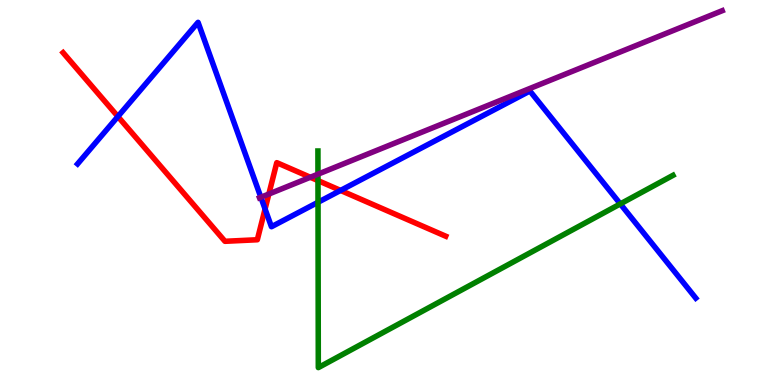[{'lines': ['blue', 'red'], 'intersections': [{'x': 1.52, 'y': 6.97}, {'x': 3.42, 'y': 4.57}, {'x': 4.39, 'y': 5.05}]}, {'lines': ['green', 'red'], 'intersections': [{'x': 4.1, 'y': 5.31}]}, {'lines': ['purple', 'red'], 'intersections': [{'x': 3.47, 'y': 4.96}, {'x': 4.0, 'y': 5.4}]}, {'lines': ['blue', 'green'], 'intersections': [{'x': 4.1, 'y': 4.75}, {'x': 8.0, 'y': 4.7}]}, {'lines': ['blue', 'purple'], 'intersections': [{'x': 3.37, 'y': 4.88}]}, {'lines': ['green', 'purple'], 'intersections': [{'x': 4.1, 'y': 5.48}]}]